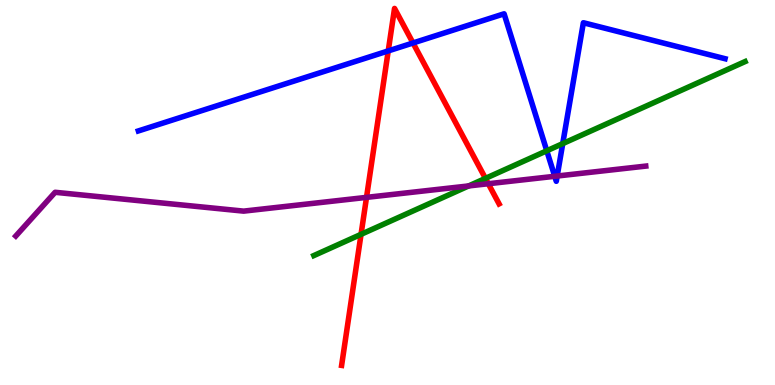[{'lines': ['blue', 'red'], 'intersections': [{'x': 5.01, 'y': 8.68}, {'x': 5.33, 'y': 8.88}]}, {'lines': ['green', 'red'], 'intersections': [{'x': 4.66, 'y': 3.91}, {'x': 6.26, 'y': 5.37}]}, {'lines': ['purple', 'red'], 'intersections': [{'x': 4.73, 'y': 4.87}, {'x': 6.3, 'y': 5.23}]}, {'lines': ['blue', 'green'], 'intersections': [{'x': 7.06, 'y': 6.08}, {'x': 7.26, 'y': 6.27}]}, {'lines': ['blue', 'purple'], 'intersections': [{'x': 7.16, 'y': 5.42}, {'x': 7.19, 'y': 5.43}]}, {'lines': ['green', 'purple'], 'intersections': [{'x': 6.05, 'y': 5.17}]}]